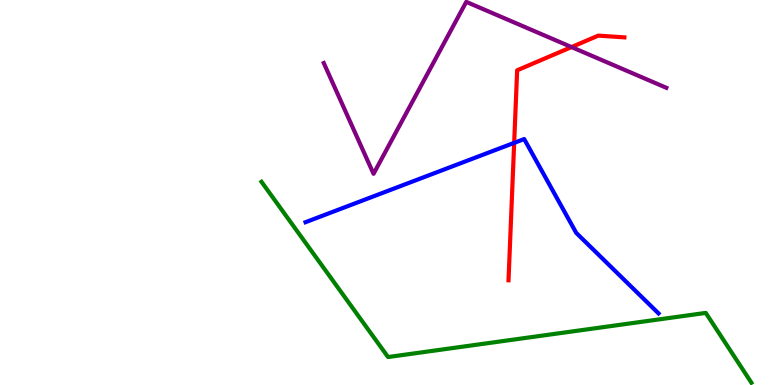[{'lines': ['blue', 'red'], 'intersections': [{'x': 6.63, 'y': 6.29}]}, {'lines': ['green', 'red'], 'intersections': []}, {'lines': ['purple', 'red'], 'intersections': [{'x': 7.37, 'y': 8.78}]}, {'lines': ['blue', 'green'], 'intersections': []}, {'lines': ['blue', 'purple'], 'intersections': []}, {'lines': ['green', 'purple'], 'intersections': []}]